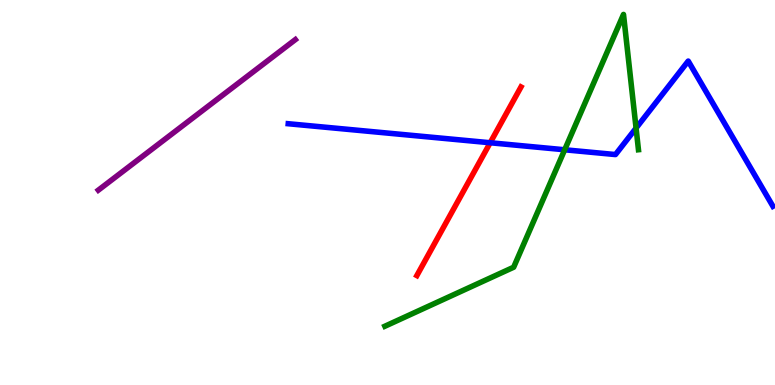[{'lines': ['blue', 'red'], 'intersections': [{'x': 6.32, 'y': 6.29}]}, {'lines': ['green', 'red'], 'intersections': []}, {'lines': ['purple', 'red'], 'intersections': []}, {'lines': ['blue', 'green'], 'intersections': [{'x': 7.29, 'y': 6.11}, {'x': 8.21, 'y': 6.67}]}, {'lines': ['blue', 'purple'], 'intersections': []}, {'lines': ['green', 'purple'], 'intersections': []}]